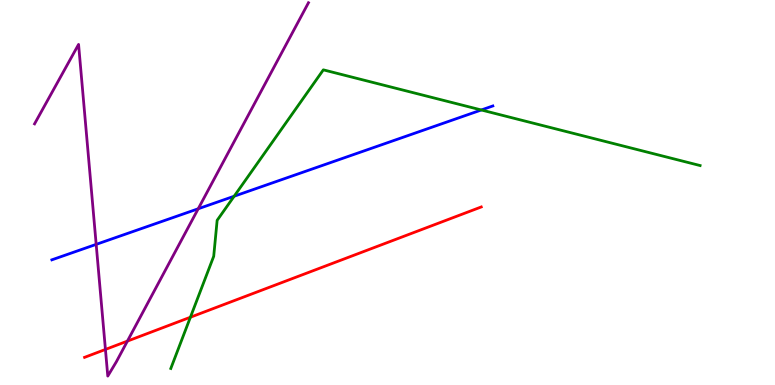[{'lines': ['blue', 'red'], 'intersections': []}, {'lines': ['green', 'red'], 'intersections': [{'x': 2.46, 'y': 1.76}]}, {'lines': ['purple', 'red'], 'intersections': [{'x': 1.36, 'y': 0.924}, {'x': 1.64, 'y': 1.14}]}, {'lines': ['blue', 'green'], 'intersections': [{'x': 3.02, 'y': 4.9}, {'x': 6.21, 'y': 7.14}]}, {'lines': ['blue', 'purple'], 'intersections': [{'x': 1.24, 'y': 3.65}, {'x': 2.56, 'y': 4.58}]}, {'lines': ['green', 'purple'], 'intersections': []}]